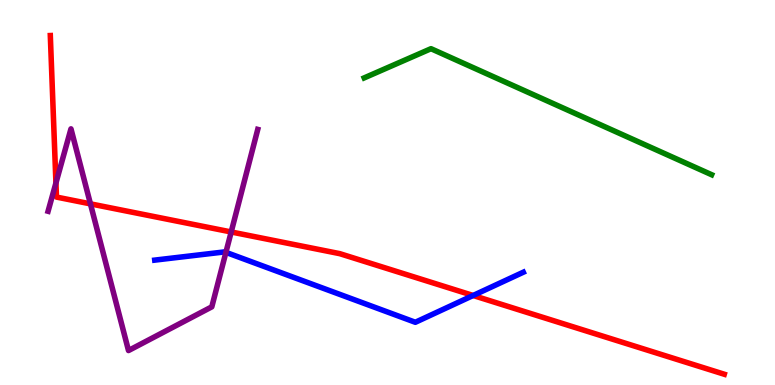[{'lines': ['blue', 'red'], 'intersections': [{'x': 6.11, 'y': 2.33}]}, {'lines': ['green', 'red'], 'intersections': []}, {'lines': ['purple', 'red'], 'intersections': [{'x': 0.722, 'y': 5.25}, {'x': 1.17, 'y': 4.7}, {'x': 2.98, 'y': 3.97}]}, {'lines': ['blue', 'green'], 'intersections': []}, {'lines': ['blue', 'purple'], 'intersections': [{'x': 2.92, 'y': 3.45}]}, {'lines': ['green', 'purple'], 'intersections': []}]